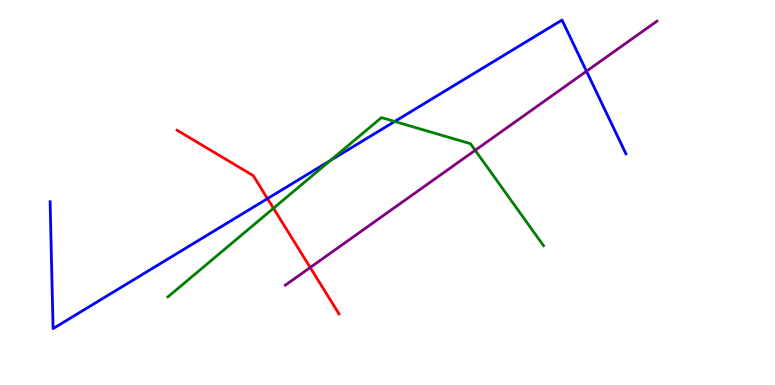[{'lines': ['blue', 'red'], 'intersections': [{'x': 3.45, 'y': 4.84}]}, {'lines': ['green', 'red'], 'intersections': [{'x': 3.53, 'y': 4.59}]}, {'lines': ['purple', 'red'], 'intersections': [{'x': 4.0, 'y': 3.05}]}, {'lines': ['blue', 'green'], 'intersections': [{'x': 4.26, 'y': 5.83}, {'x': 5.09, 'y': 6.84}]}, {'lines': ['blue', 'purple'], 'intersections': [{'x': 7.57, 'y': 8.15}]}, {'lines': ['green', 'purple'], 'intersections': [{'x': 6.13, 'y': 6.1}]}]